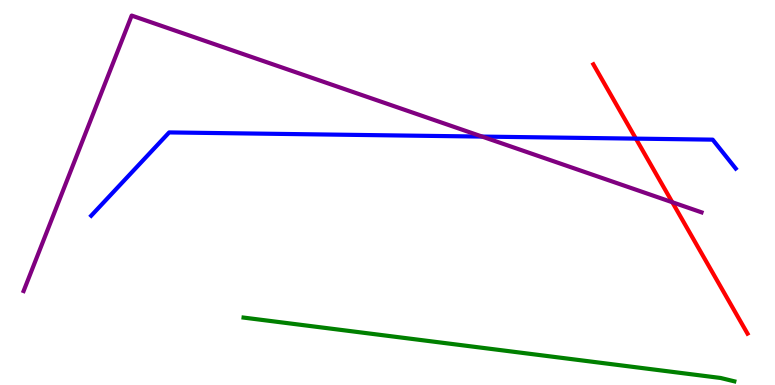[{'lines': ['blue', 'red'], 'intersections': [{'x': 8.2, 'y': 6.4}]}, {'lines': ['green', 'red'], 'intersections': []}, {'lines': ['purple', 'red'], 'intersections': [{'x': 8.67, 'y': 4.75}]}, {'lines': ['blue', 'green'], 'intersections': []}, {'lines': ['blue', 'purple'], 'intersections': [{'x': 6.22, 'y': 6.45}]}, {'lines': ['green', 'purple'], 'intersections': []}]